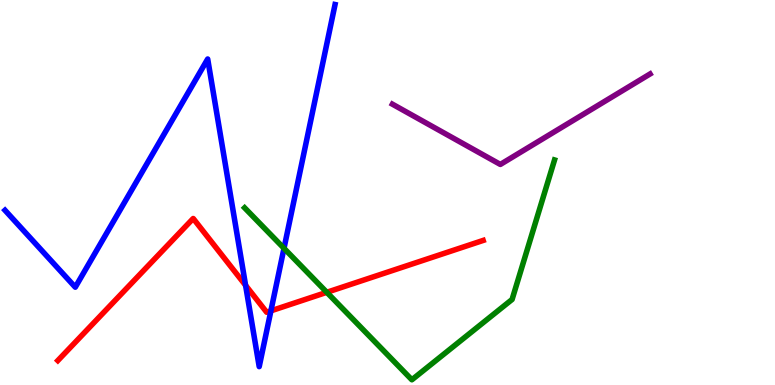[{'lines': ['blue', 'red'], 'intersections': [{'x': 3.17, 'y': 2.59}, {'x': 3.5, 'y': 1.93}]}, {'lines': ['green', 'red'], 'intersections': [{'x': 4.22, 'y': 2.41}]}, {'lines': ['purple', 'red'], 'intersections': []}, {'lines': ['blue', 'green'], 'intersections': [{'x': 3.66, 'y': 3.55}]}, {'lines': ['blue', 'purple'], 'intersections': []}, {'lines': ['green', 'purple'], 'intersections': []}]